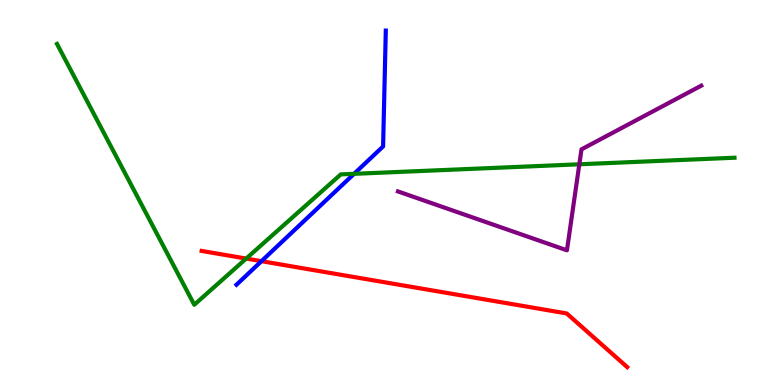[{'lines': ['blue', 'red'], 'intersections': [{'x': 3.37, 'y': 3.22}]}, {'lines': ['green', 'red'], 'intersections': [{'x': 3.18, 'y': 3.28}]}, {'lines': ['purple', 'red'], 'intersections': []}, {'lines': ['blue', 'green'], 'intersections': [{'x': 4.57, 'y': 5.48}]}, {'lines': ['blue', 'purple'], 'intersections': []}, {'lines': ['green', 'purple'], 'intersections': [{'x': 7.48, 'y': 5.73}]}]